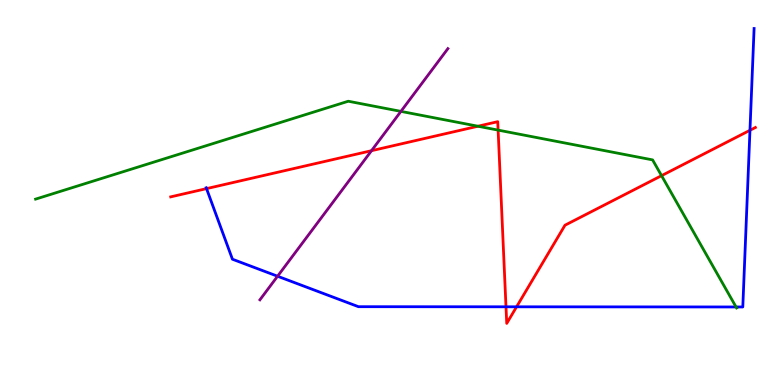[{'lines': ['blue', 'red'], 'intersections': [{'x': 2.66, 'y': 5.1}, {'x': 6.53, 'y': 2.03}, {'x': 6.67, 'y': 2.03}, {'x': 9.68, 'y': 6.62}]}, {'lines': ['green', 'red'], 'intersections': [{'x': 6.17, 'y': 6.72}, {'x': 6.43, 'y': 6.62}, {'x': 8.54, 'y': 5.44}]}, {'lines': ['purple', 'red'], 'intersections': [{'x': 4.79, 'y': 6.09}]}, {'lines': ['blue', 'green'], 'intersections': [{'x': 9.5, 'y': 2.03}]}, {'lines': ['blue', 'purple'], 'intersections': [{'x': 3.58, 'y': 2.83}]}, {'lines': ['green', 'purple'], 'intersections': [{'x': 5.17, 'y': 7.11}]}]